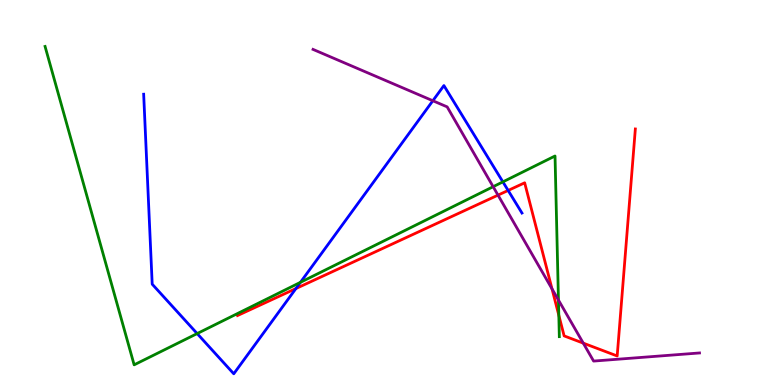[{'lines': ['blue', 'red'], 'intersections': [{'x': 3.82, 'y': 2.51}, {'x': 6.56, 'y': 5.05}]}, {'lines': ['green', 'red'], 'intersections': [{'x': 7.21, 'y': 1.81}]}, {'lines': ['purple', 'red'], 'intersections': [{'x': 6.43, 'y': 4.93}, {'x': 7.12, 'y': 2.5}, {'x': 7.53, 'y': 1.09}]}, {'lines': ['blue', 'green'], 'intersections': [{'x': 2.54, 'y': 1.34}, {'x': 3.88, 'y': 2.67}, {'x': 6.49, 'y': 5.28}]}, {'lines': ['blue', 'purple'], 'intersections': [{'x': 5.59, 'y': 7.38}]}, {'lines': ['green', 'purple'], 'intersections': [{'x': 6.36, 'y': 5.15}, {'x': 7.21, 'y': 2.21}]}]